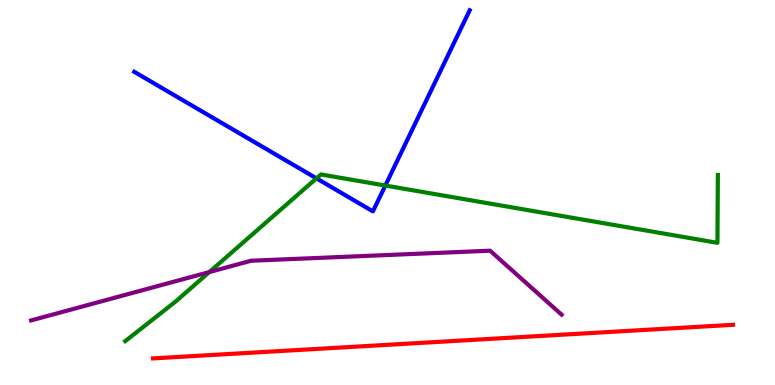[{'lines': ['blue', 'red'], 'intersections': []}, {'lines': ['green', 'red'], 'intersections': []}, {'lines': ['purple', 'red'], 'intersections': []}, {'lines': ['blue', 'green'], 'intersections': [{'x': 4.08, 'y': 5.37}, {'x': 4.97, 'y': 5.18}]}, {'lines': ['blue', 'purple'], 'intersections': []}, {'lines': ['green', 'purple'], 'intersections': [{'x': 2.7, 'y': 2.93}]}]